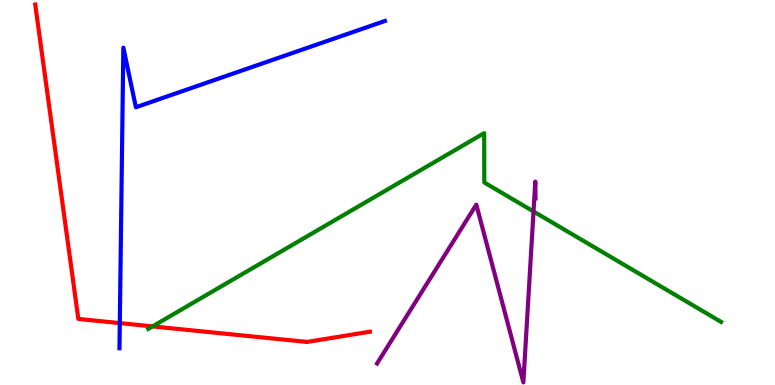[{'lines': ['blue', 'red'], 'intersections': [{'x': 1.55, 'y': 1.61}]}, {'lines': ['green', 'red'], 'intersections': [{'x': 1.97, 'y': 1.52}]}, {'lines': ['purple', 'red'], 'intersections': []}, {'lines': ['blue', 'green'], 'intersections': []}, {'lines': ['blue', 'purple'], 'intersections': []}, {'lines': ['green', 'purple'], 'intersections': [{'x': 6.88, 'y': 4.51}]}]